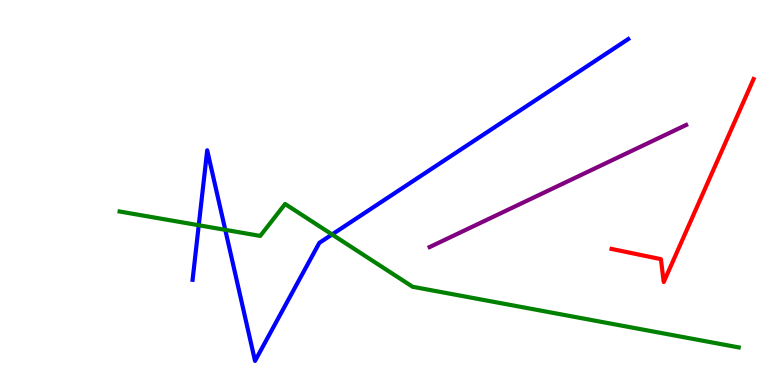[{'lines': ['blue', 'red'], 'intersections': []}, {'lines': ['green', 'red'], 'intersections': []}, {'lines': ['purple', 'red'], 'intersections': []}, {'lines': ['blue', 'green'], 'intersections': [{'x': 2.56, 'y': 4.15}, {'x': 2.91, 'y': 4.03}, {'x': 4.28, 'y': 3.91}]}, {'lines': ['blue', 'purple'], 'intersections': []}, {'lines': ['green', 'purple'], 'intersections': []}]